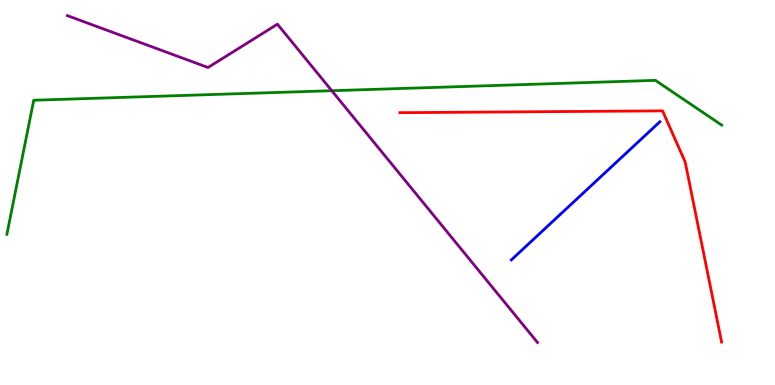[{'lines': ['blue', 'red'], 'intersections': []}, {'lines': ['green', 'red'], 'intersections': []}, {'lines': ['purple', 'red'], 'intersections': []}, {'lines': ['blue', 'green'], 'intersections': []}, {'lines': ['blue', 'purple'], 'intersections': []}, {'lines': ['green', 'purple'], 'intersections': [{'x': 4.28, 'y': 7.64}]}]